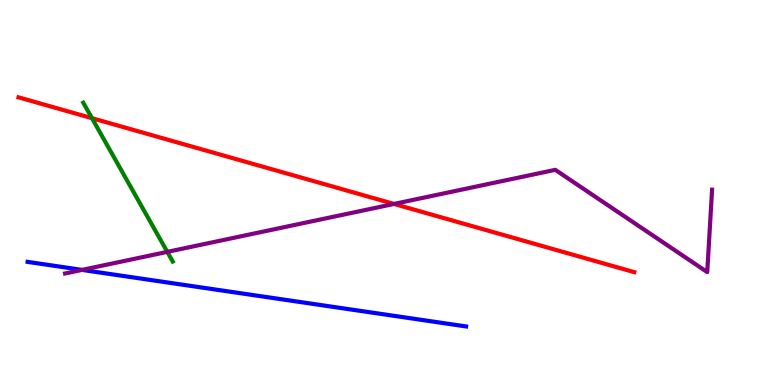[{'lines': ['blue', 'red'], 'intersections': []}, {'lines': ['green', 'red'], 'intersections': [{'x': 1.19, 'y': 6.93}]}, {'lines': ['purple', 'red'], 'intersections': [{'x': 5.08, 'y': 4.7}]}, {'lines': ['blue', 'green'], 'intersections': []}, {'lines': ['blue', 'purple'], 'intersections': [{'x': 1.06, 'y': 2.99}]}, {'lines': ['green', 'purple'], 'intersections': [{'x': 2.16, 'y': 3.46}]}]